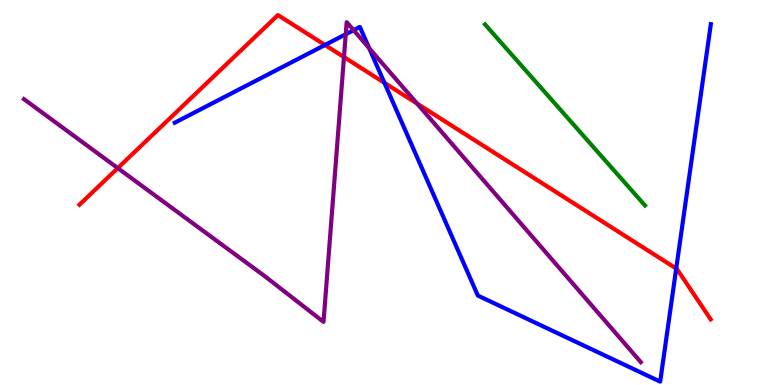[{'lines': ['blue', 'red'], 'intersections': [{'x': 4.19, 'y': 8.83}, {'x': 4.96, 'y': 7.85}, {'x': 8.73, 'y': 3.03}]}, {'lines': ['green', 'red'], 'intersections': []}, {'lines': ['purple', 'red'], 'intersections': [{'x': 1.52, 'y': 5.63}, {'x': 4.44, 'y': 8.52}, {'x': 5.38, 'y': 7.31}]}, {'lines': ['blue', 'green'], 'intersections': []}, {'lines': ['blue', 'purple'], 'intersections': [{'x': 4.46, 'y': 9.11}, {'x': 4.56, 'y': 9.22}, {'x': 4.76, 'y': 8.75}]}, {'lines': ['green', 'purple'], 'intersections': []}]